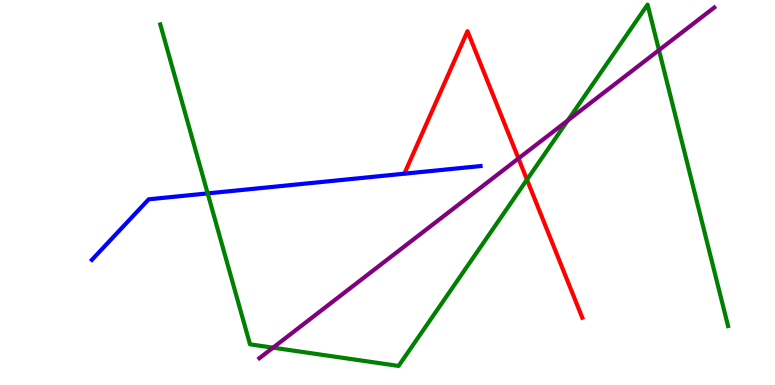[{'lines': ['blue', 'red'], 'intersections': []}, {'lines': ['green', 'red'], 'intersections': [{'x': 6.8, 'y': 5.33}]}, {'lines': ['purple', 'red'], 'intersections': [{'x': 6.69, 'y': 5.88}]}, {'lines': ['blue', 'green'], 'intersections': [{'x': 2.68, 'y': 4.98}]}, {'lines': ['blue', 'purple'], 'intersections': []}, {'lines': ['green', 'purple'], 'intersections': [{'x': 3.52, 'y': 0.969}, {'x': 7.33, 'y': 6.87}, {'x': 8.5, 'y': 8.7}]}]